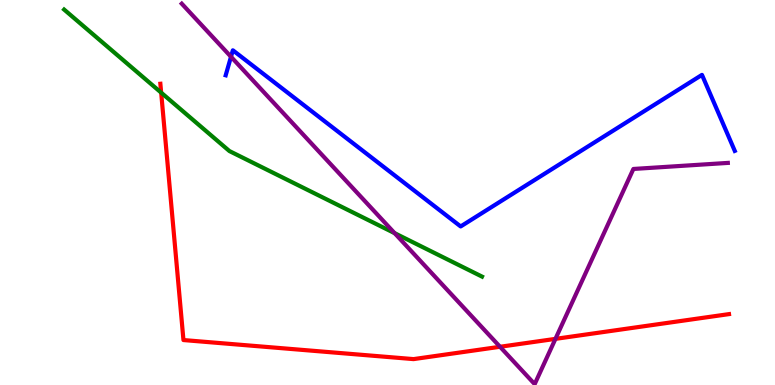[{'lines': ['blue', 'red'], 'intersections': []}, {'lines': ['green', 'red'], 'intersections': [{'x': 2.08, 'y': 7.59}]}, {'lines': ['purple', 'red'], 'intersections': [{'x': 6.45, 'y': 0.993}, {'x': 7.17, 'y': 1.2}]}, {'lines': ['blue', 'green'], 'intersections': []}, {'lines': ['blue', 'purple'], 'intersections': [{'x': 2.98, 'y': 8.53}]}, {'lines': ['green', 'purple'], 'intersections': [{'x': 5.09, 'y': 3.94}]}]